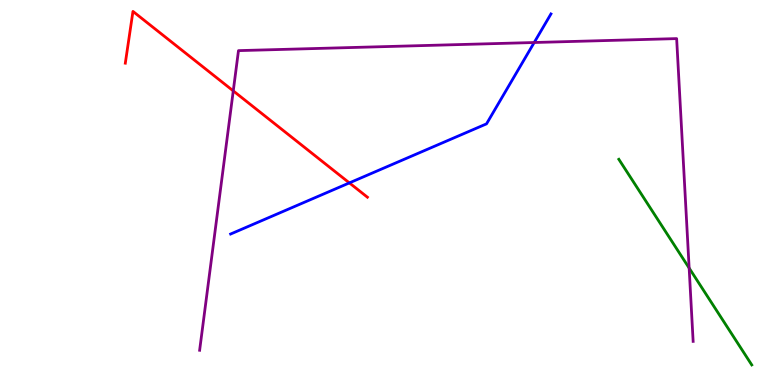[{'lines': ['blue', 'red'], 'intersections': [{'x': 4.51, 'y': 5.25}]}, {'lines': ['green', 'red'], 'intersections': []}, {'lines': ['purple', 'red'], 'intersections': [{'x': 3.01, 'y': 7.64}]}, {'lines': ['blue', 'green'], 'intersections': []}, {'lines': ['blue', 'purple'], 'intersections': [{'x': 6.89, 'y': 8.9}]}, {'lines': ['green', 'purple'], 'intersections': [{'x': 8.89, 'y': 3.04}]}]